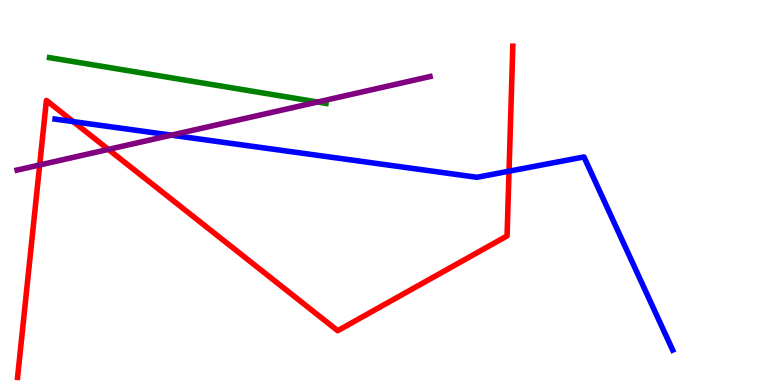[{'lines': ['blue', 'red'], 'intersections': [{'x': 0.945, 'y': 6.84}, {'x': 6.57, 'y': 5.55}]}, {'lines': ['green', 'red'], 'intersections': []}, {'lines': ['purple', 'red'], 'intersections': [{'x': 0.512, 'y': 5.72}, {'x': 1.4, 'y': 6.12}]}, {'lines': ['blue', 'green'], 'intersections': []}, {'lines': ['blue', 'purple'], 'intersections': [{'x': 2.21, 'y': 6.49}]}, {'lines': ['green', 'purple'], 'intersections': [{'x': 4.1, 'y': 7.35}]}]